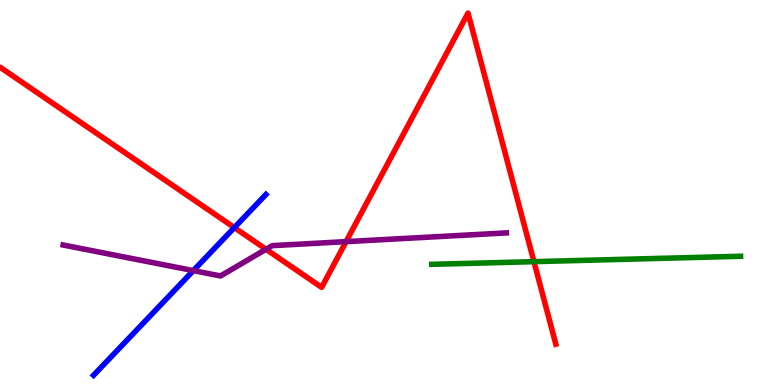[{'lines': ['blue', 'red'], 'intersections': [{'x': 3.02, 'y': 4.09}]}, {'lines': ['green', 'red'], 'intersections': [{'x': 6.89, 'y': 3.2}]}, {'lines': ['purple', 'red'], 'intersections': [{'x': 3.43, 'y': 3.53}, {'x': 4.47, 'y': 3.72}]}, {'lines': ['blue', 'green'], 'intersections': []}, {'lines': ['blue', 'purple'], 'intersections': [{'x': 2.49, 'y': 2.97}]}, {'lines': ['green', 'purple'], 'intersections': []}]